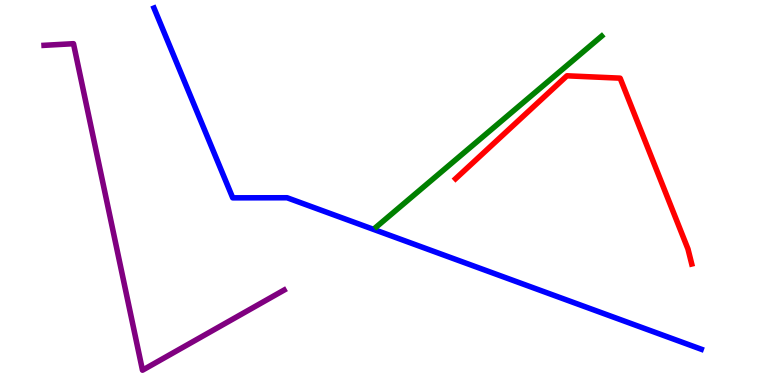[{'lines': ['blue', 'red'], 'intersections': []}, {'lines': ['green', 'red'], 'intersections': []}, {'lines': ['purple', 'red'], 'intersections': []}, {'lines': ['blue', 'green'], 'intersections': []}, {'lines': ['blue', 'purple'], 'intersections': []}, {'lines': ['green', 'purple'], 'intersections': []}]